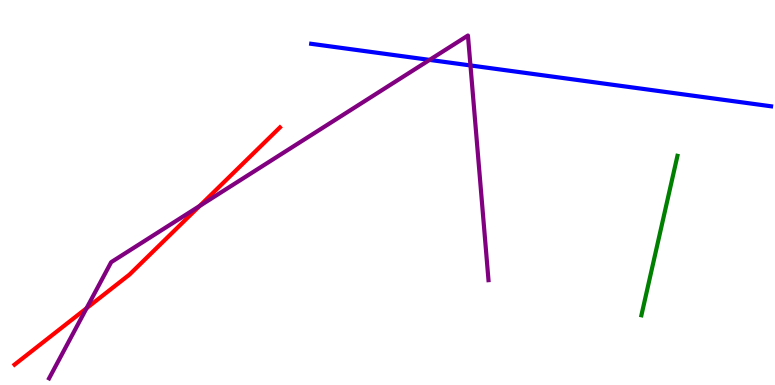[{'lines': ['blue', 'red'], 'intersections': []}, {'lines': ['green', 'red'], 'intersections': []}, {'lines': ['purple', 'red'], 'intersections': [{'x': 1.12, 'y': 1.99}, {'x': 2.58, 'y': 4.65}]}, {'lines': ['blue', 'green'], 'intersections': []}, {'lines': ['blue', 'purple'], 'intersections': [{'x': 5.54, 'y': 8.44}, {'x': 6.07, 'y': 8.3}]}, {'lines': ['green', 'purple'], 'intersections': []}]